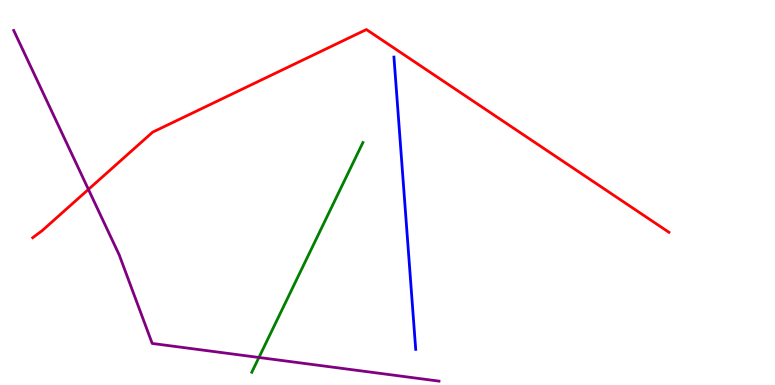[{'lines': ['blue', 'red'], 'intersections': []}, {'lines': ['green', 'red'], 'intersections': []}, {'lines': ['purple', 'red'], 'intersections': [{'x': 1.14, 'y': 5.08}]}, {'lines': ['blue', 'green'], 'intersections': []}, {'lines': ['blue', 'purple'], 'intersections': []}, {'lines': ['green', 'purple'], 'intersections': [{'x': 3.34, 'y': 0.715}]}]